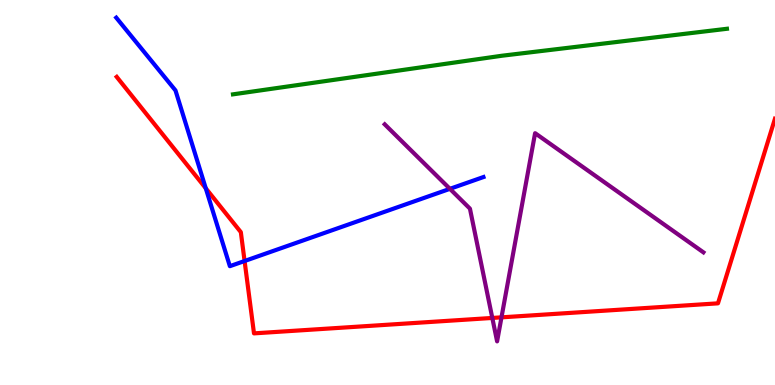[{'lines': ['blue', 'red'], 'intersections': [{'x': 2.65, 'y': 5.11}, {'x': 3.16, 'y': 3.22}]}, {'lines': ['green', 'red'], 'intersections': []}, {'lines': ['purple', 'red'], 'intersections': [{'x': 6.35, 'y': 1.74}, {'x': 6.47, 'y': 1.76}]}, {'lines': ['blue', 'green'], 'intersections': []}, {'lines': ['blue', 'purple'], 'intersections': [{'x': 5.81, 'y': 5.1}]}, {'lines': ['green', 'purple'], 'intersections': []}]